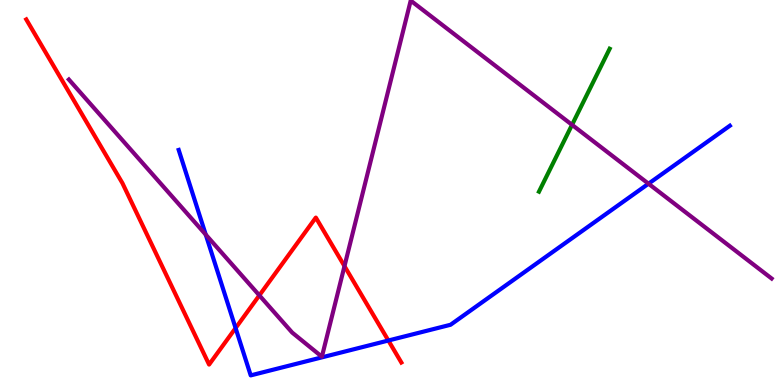[{'lines': ['blue', 'red'], 'intersections': [{'x': 3.04, 'y': 1.48}, {'x': 5.01, 'y': 1.16}]}, {'lines': ['green', 'red'], 'intersections': []}, {'lines': ['purple', 'red'], 'intersections': [{'x': 3.35, 'y': 2.33}, {'x': 4.44, 'y': 3.09}]}, {'lines': ['blue', 'green'], 'intersections': []}, {'lines': ['blue', 'purple'], 'intersections': [{'x': 2.65, 'y': 3.91}, {'x': 8.37, 'y': 5.23}]}, {'lines': ['green', 'purple'], 'intersections': [{'x': 7.38, 'y': 6.76}]}]